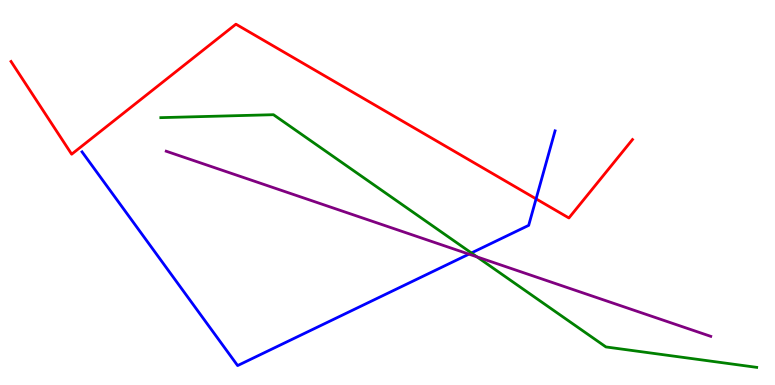[{'lines': ['blue', 'red'], 'intersections': [{'x': 6.92, 'y': 4.83}]}, {'lines': ['green', 'red'], 'intersections': []}, {'lines': ['purple', 'red'], 'intersections': []}, {'lines': ['blue', 'green'], 'intersections': [{'x': 6.08, 'y': 3.43}]}, {'lines': ['blue', 'purple'], 'intersections': [{'x': 6.05, 'y': 3.4}]}, {'lines': ['green', 'purple'], 'intersections': [{'x': 6.15, 'y': 3.33}]}]